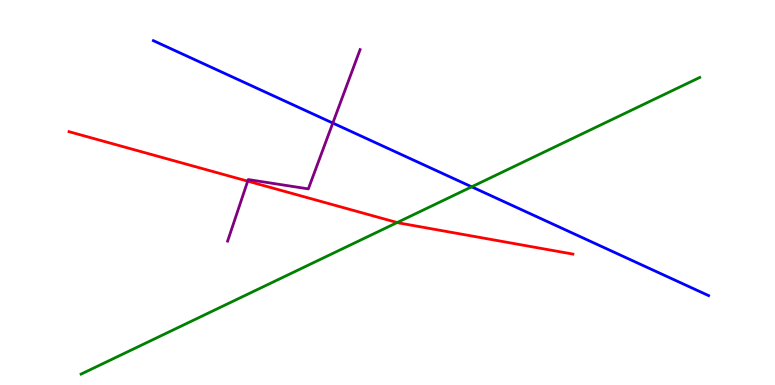[{'lines': ['blue', 'red'], 'intersections': []}, {'lines': ['green', 'red'], 'intersections': [{'x': 5.12, 'y': 4.22}]}, {'lines': ['purple', 'red'], 'intersections': [{'x': 3.2, 'y': 5.29}]}, {'lines': ['blue', 'green'], 'intersections': [{'x': 6.09, 'y': 5.15}]}, {'lines': ['blue', 'purple'], 'intersections': [{'x': 4.29, 'y': 6.8}]}, {'lines': ['green', 'purple'], 'intersections': []}]